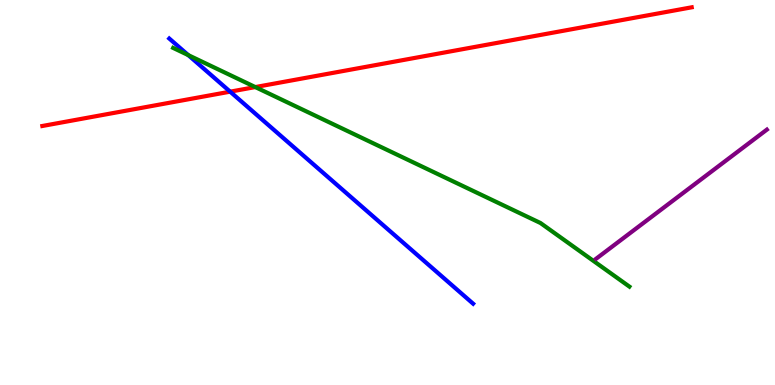[{'lines': ['blue', 'red'], 'intersections': [{'x': 2.97, 'y': 7.62}]}, {'lines': ['green', 'red'], 'intersections': [{'x': 3.29, 'y': 7.74}]}, {'lines': ['purple', 'red'], 'intersections': []}, {'lines': ['blue', 'green'], 'intersections': [{'x': 2.43, 'y': 8.57}]}, {'lines': ['blue', 'purple'], 'intersections': []}, {'lines': ['green', 'purple'], 'intersections': []}]